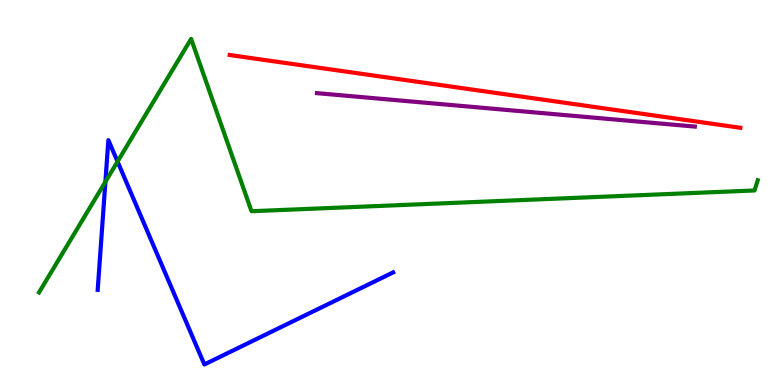[{'lines': ['blue', 'red'], 'intersections': []}, {'lines': ['green', 'red'], 'intersections': []}, {'lines': ['purple', 'red'], 'intersections': []}, {'lines': ['blue', 'green'], 'intersections': [{'x': 1.36, 'y': 5.28}, {'x': 1.52, 'y': 5.8}]}, {'lines': ['blue', 'purple'], 'intersections': []}, {'lines': ['green', 'purple'], 'intersections': []}]